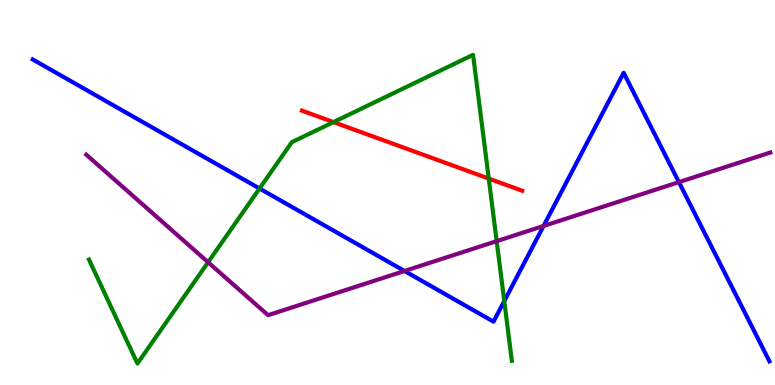[{'lines': ['blue', 'red'], 'intersections': []}, {'lines': ['green', 'red'], 'intersections': [{'x': 4.3, 'y': 6.83}, {'x': 6.31, 'y': 5.36}]}, {'lines': ['purple', 'red'], 'intersections': []}, {'lines': ['blue', 'green'], 'intersections': [{'x': 3.35, 'y': 5.1}, {'x': 6.51, 'y': 2.18}]}, {'lines': ['blue', 'purple'], 'intersections': [{'x': 5.22, 'y': 2.96}, {'x': 7.01, 'y': 4.13}, {'x': 8.76, 'y': 5.27}]}, {'lines': ['green', 'purple'], 'intersections': [{'x': 2.69, 'y': 3.19}, {'x': 6.41, 'y': 3.74}]}]